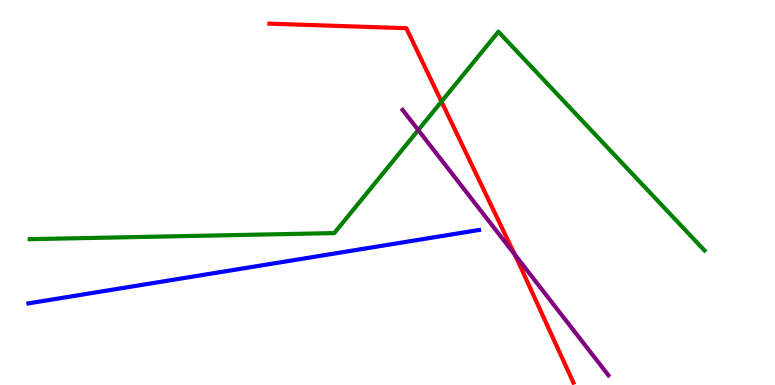[{'lines': ['blue', 'red'], 'intersections': []}, {'lines': ['green', 'red'], 'intersections': [{'x': 5.7, 'y': 7.36}]}, {'lines': ['purple', 'red'], 'intersections': [{'x': 6.64, 'y': 3.39}]}, {'lines': ['blue', 'green'], 'intersections': []}, {'lines': ['blue', 'purple'], 'intersections': []}, {'lines': ['green', 'purple'], 'intersections': [{'x': 5.4, 'y': 6.62}]}]